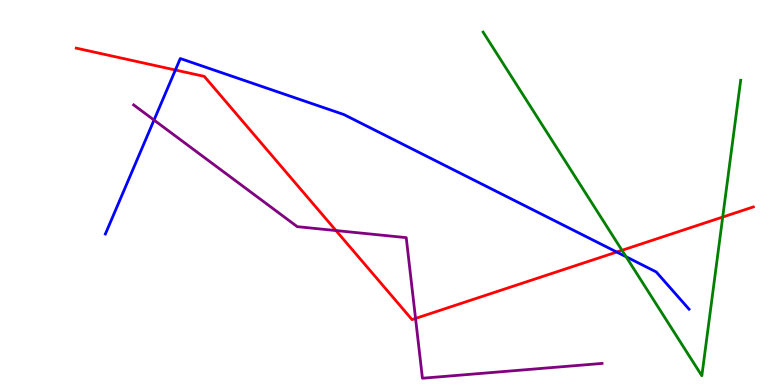[{'lines': ['blue', 'red'], 'intersections': [{'x': 2.26, 'y': 8.18}, {'x': 7.96, 'y': 3.45}]}, {'lines': ['green', 'red'], 'intersections': [{'x': 8.03, 'y': 3.5}, {'x': 9.33, 'y': 4.36}]}, {'lines': ['purple', 'red'], 'intersections': [{'x': 4.34, 'y': 4.01}, {'x': 5.36, 'y': 1.73}]}, {'lines': ['blue', 'green'], 'intersections': [{'x': 8.08, 'y': 3.33}]}, {'lines': ['blue', 'purple'], 'intersections': [{'x': 1.99, 'y': 6.88}]}, {'lines': ['green', 'purple'], 'intersections': []}]